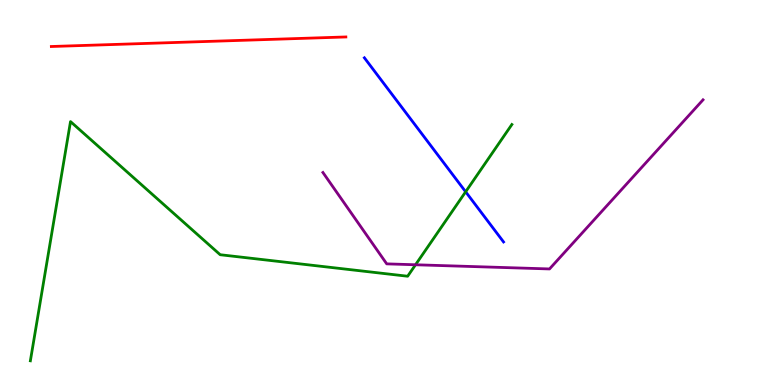[{'lines': ['blue', 'red'], 'intersections': []}, {'lines': ['green', 'red'], 'intersections': []}, {'lines': ['purple', 'red'], 'intersections': []}, {'lines': ['blue', 'green'], 'intersections': [{'x': 6.01, 'y': 5.02}]}, {'lines': ['blue', 'purple'], 'intersections': []}, {'lines': ['green', 'purple'], 'intersections': [{'x': 5.36, 'y': 3.12}]}]